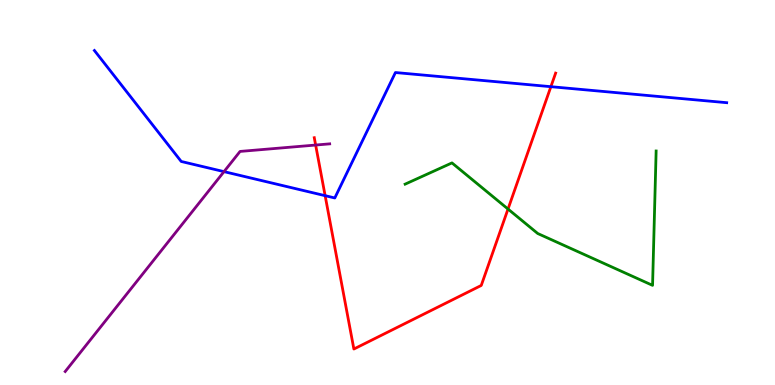[{'lines': ['blue', 'red'], 'intersections': [{'x': 4.2, 'y': 4.92}, {'x': 7.11, 'y': 7.75}]}, {'lines': ['green', 'red'], 'intersections': [{'x': 6.56, 'y': 4.57}]}, {'lines': ['purple', 'red'], 'intersections': [{'x': 4.07, 'y': 6.23}]}, {'lines': ['blue', 'green'], 'intersections': []}, {'lines': ['blue', 'purple'], 'intersections': [{'x': 2.89, 'y': 5.54}]}, {'lines': ['green', 'purple'], 'intersections': []}]